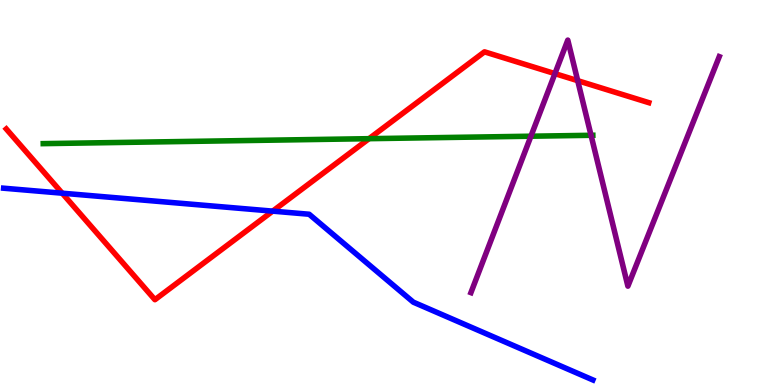[{'lines': ['blue', 'red'], 'intersections': [{'x': 0.802, 'y': 4.98}, {'x': 3.52, 'y': 4.52}]}, {'lines': ['green', 'red'], 'intersections': [{'x': 4.76, 'y': 6.4}]}, {'lines': ['purple', 'red'], 'intersections': [{'x': 7.16, 'y': 8.09}, {'x': 7.45, 'y': 7.9}]}, {'lines': ['blue', 'green'], 'intersections': []}, {'lines': ['blue', 'purple'], 'intersections': []}, {'lines': ['green', 'purple'], 'intersections': [{'x': 6.85, 'y': 6.46}, {'x': 7.63, 'y': 6.49}]}]